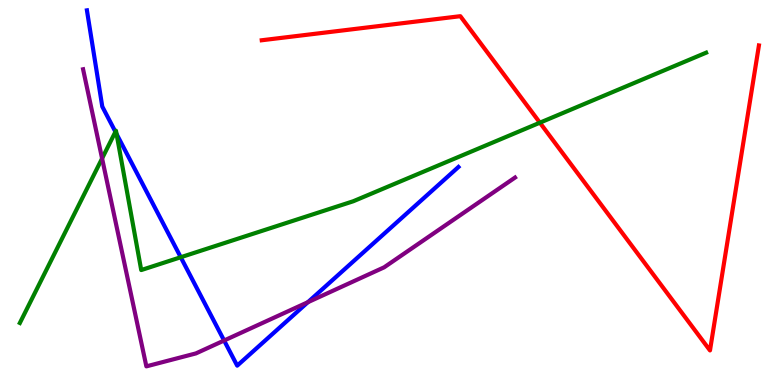[{'lines': ['blue', 'red'], 'intersections': []}, {'lines': ['green', 'red'], 'intersections': [{'x': 6.97, 'y': 6.81}]}, {'lines': ['purple', 'red'], 'intersections': []}, {'lines': ['blue', 'green'], 'intersections': [{'x': 1.49, 'y': 6.58}, {'x': 1.5, 'y': 6.52}, {'x': 2.33, 'y': 3.32}]}, {'lines': ['blue', 'purple'], 'intersections': [{'x': 2.89, 'y': 1.16}, {'x': 3.97, 'y': 2.15}]}, {'lines': ['green', 'purple'], 'intersections': [{'x': 1.32, 'y': 5.88}]}]